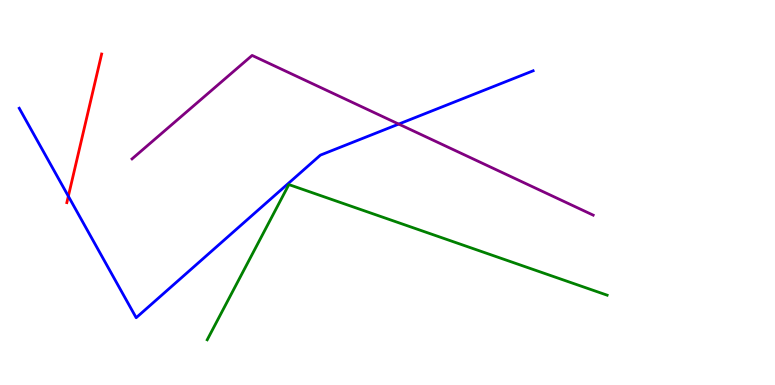[{'lines': ['blue', 'red'], 'intersections': [{'x': 0.882, 'y': 4.9}]}, {'lines': ['green', 'red'], 'intersections': []}, {'lines': ['purple', 'red'], 'intersections': []}, {'lines': ['blue', 'green'], 'intersections': []}, {'lines': ['blue', 'purple'], 'intersections': [{'x': 5.14, 'y': 6.78}]}, {'lines': ['green', 'purple'], 'intersections': []}]